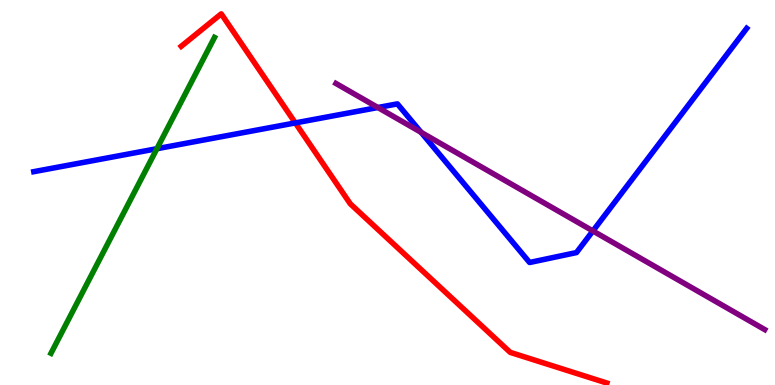[{'lines': ['blue', 'red'], 'intersections': [{'x': 3.81, 'y': 6.81}]}, {'lines': ['green', 'red'], 'intersections': []}, {'lines': ['purple', 'red'], 'intersections': []}, {'lines': ['blue', 'green'], 'intersections': [{'x': 2.02, 'y': 6.14}]}, {'lines': ['blue', 'purple'], 'intersections': [{'x': 4.88, 'y': 7.21}, {'x': 5.43, 'y': 6.56}, {'x': 7.65, 'y': 4.0}]}, {'lines': ['green', 'purple'], 'intersections': []}]